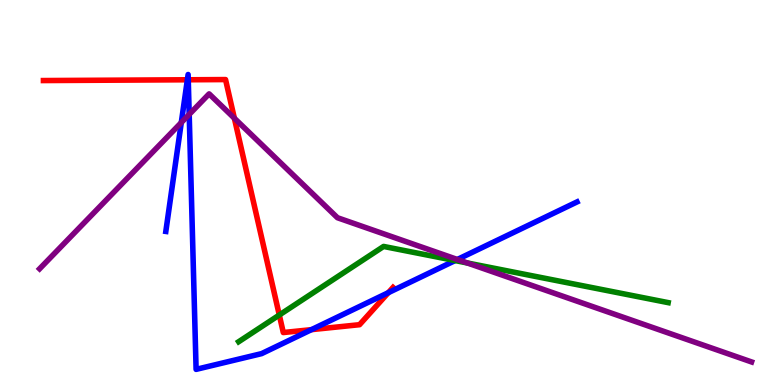[{'lines': ['blue', 'red'], 'intersections': [{'x': 2.42, 'y': 7.93}, {'x': 2.43, 'y': 7.93}, {'x': 4.02, 'y': 1.44}, {'x': 5.01, 'y': 2.4}]}, {'lines': ['green', 'red'], 'intersections': [{'x': 3.6, 'y': 1.82}]}, {'lines': ['purple', 'red'], 'intersections': [{'x': 3.02, 'y': 6.93}]}, {'lines': ['blue', 'green'], 'intersections': [{'x': 5.87, 'y': 3.23}]}, {'lines': ['blue', 'purple'], 'intersections': [{'x': 2.34, 'y': 6.82}, {'x': 2.44, 'y': 7.03}, {'x': 5.9, 'y': 3.26}]}, {'lines': ['green', 'purple'], 'intersections': [{'x': 6.03, 'y': 3.17}]}]